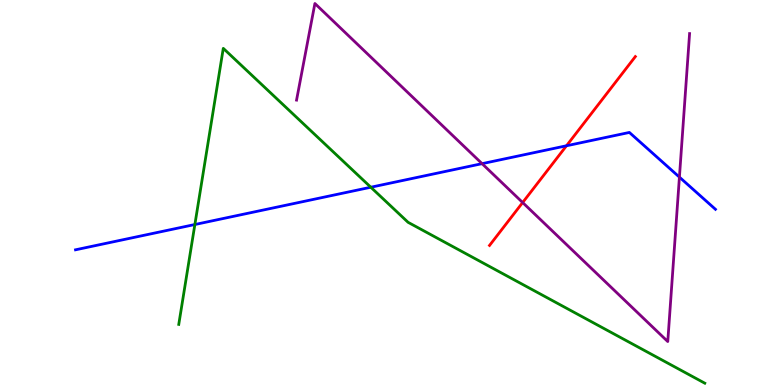[{'lines': ['blue', 'red'], 'intersections': [{'x': 7.31, 'y': 6.21}]}, {'lines': ['green', 'red'], 'intersections': []}, {'lines': ['purple', 'red'], 'intersections': [{'x': 6.74, 'y': 4.74}]}, {'lines': ['blue', 'green'], 'intersections': [{'x': 2.51, 'y': 4.17}, {'x': 4.78, 'y': 5.14}]}, {'lines': ['blue', 'purple'], 'intersections': [{'x': 6.22, 'y': 5.75}, {'x': 8.77, 'y': 5.4}]}, {'lines': ['green', 'purple'], 'intersections': []}]